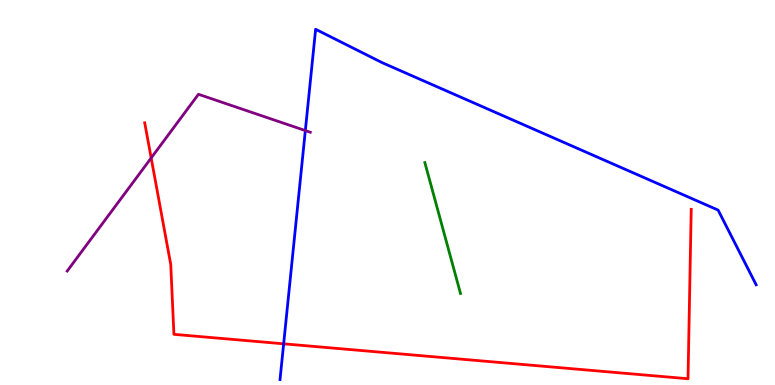[{'lines': ['blue', 'red'], 'intersections': [{'x': 3.66, 'y': 1.07}]}, {'lines': ['green', 'red'], 'intersections': []}, {'lines': ['purple', 'red'], 'intersections': [{'x': 1.95, 'y': 5.9}]}, {'lines': ['blue', 'green'], 'intersections': []}, {'lines': ['blue', 'purple'], 'intersections': [{'x': 3.94, 'y': 6.61}]}, {'lines': ['green', 'purple'], 'intersections': []}]